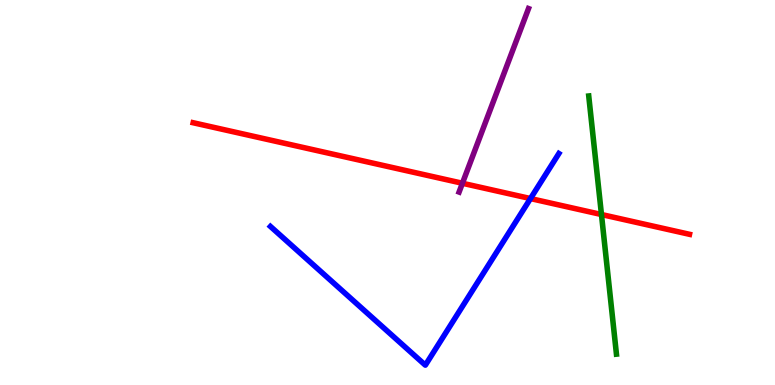[{'lines': ['blue', 'red'], 'intersections': [{'x': 6.84, 'y': 4.84}]}, {'lines': ['green', 'red'], 'intersections': [{'x': 7.76, 'y': 4.43}]}, {'lines': ['purple', 'red'], 'intersections': [{'x': 5.97, 'y': 5.24}]}, {'lines': ['blue', 'green'], 'intersections': []}, {'lines': ['blue', 'purple'], 'intersections': []}, {'lines': ['green', 'purple'], 'intersections': []}]